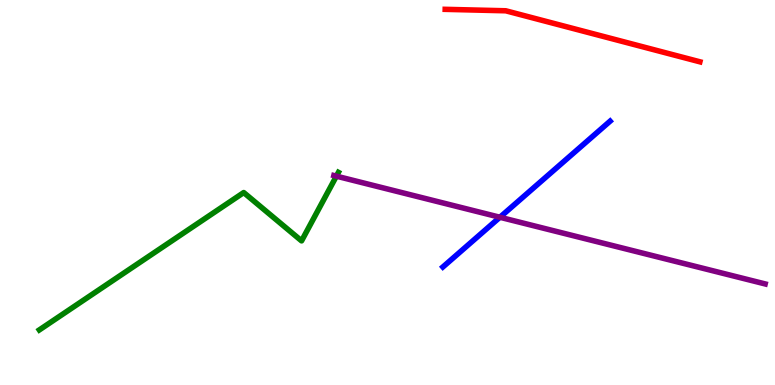[{'lines': ['blue', 'red'], 'intersections': []}, {'lines': ['green', 'red'], 'intersections': []}, {'lines': ['purple', 'red'], 'intersections': []}, {'lines': ['blue', 'green'], 'intersections': []}, {'lines': ['blue', 'purple'], 'intersections': [{'x': 6.45, 'y': 4.36}]}, {'lines': ['green', 'purple'], 'intersections': [{'x': 4.34, 'y': 5.42}]}]